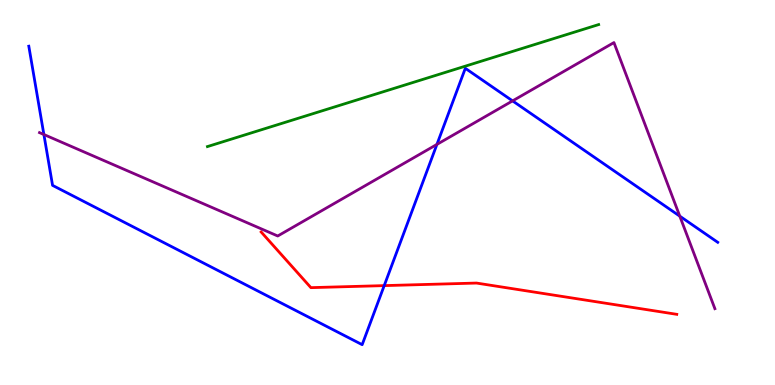[{'lines': ['blue', 'red'], 'intersections': [{'x': 4.96, 'y': 2.58}]}, {'lines': ['green', 'red'], 'intersections': []}, {'lines': ['purple', 'red'], 'intersections': []}, {'lines': ['blue', 'green'], 'intersections': []}, {'lines': ['blue', 'purple'], 'intersections': [{'x': 0.566, 'y': 6.51}, {'x': 5.64, 'y': 6.25}, {'x': 6.61, 'y': 7.38}, {'x': 8.77, 'y': 4.39}]}, {'lines': ['green', 'purple'], 'intersections': []}]